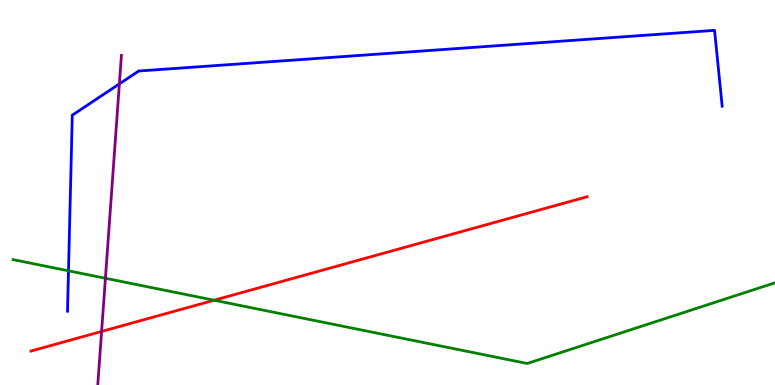[{'lines': ['blue', 'red'], 'intersections': []}, {'lines': ['green', 'red'], 'intersections': [{'x': 2.76, 'y': 2.2}]}, {'lines': ['purple', 'red'], 'intersections': [{'x': 1.31, 'y': 1.39}]}, {'lines': ['blue', 'green'], 'intersections': [{'x': 0.884, 'y': 2.97}]}, {'lines': ['blue', 'purple'], 'intersections': [{'x': 1.54, 'y': 7.82}]}, {'lines': ['green', 'purple'], 'intersections': [{'x': 1.36, 'y': 2.77}]}]